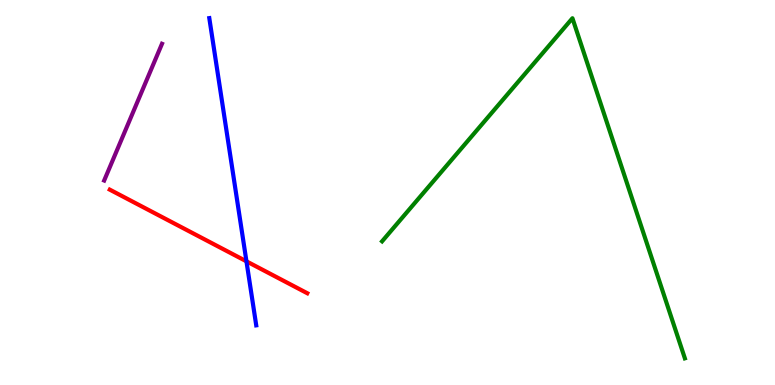[{'lines': ['blue', 'red'], 'intersections': [{'x': 3.18, 'y': 3.21}]}, {'lines': ['green', 'red'], 'intersections': []}, {'lines': ['purple', 'red'], 'intersections': []}, {'lines': ['blue', 'green'], 'intersections': []}, {'lines': ['blue', 'purple'], 'intersections': []}, {'lines': ['green', 'purple'], 'intersections': []}]